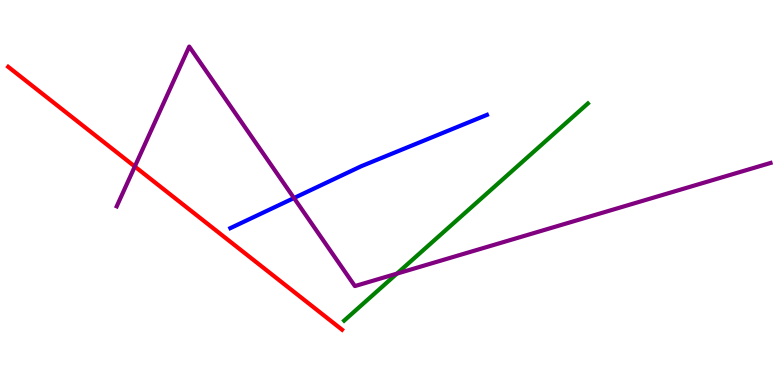[{'lines': ['blue', 'red'], 'intersections': []}, {'lines': ['green', 'red'], 'intersections': []}, {'lines': ['purple', 'red'], 'intersections': [{'x': 1.74, 'y': 5.67}]}, {'lines': ['blue', 'green'], 'intersections': []}, {'lines': ['blue', 'purple'], 'intersections': [{'x': 3.79, 'y': 4.86}]}, {'lines': ['green', 'purple'], 'intersections': [{'x': 5.12, 'y': 2.89}]}]